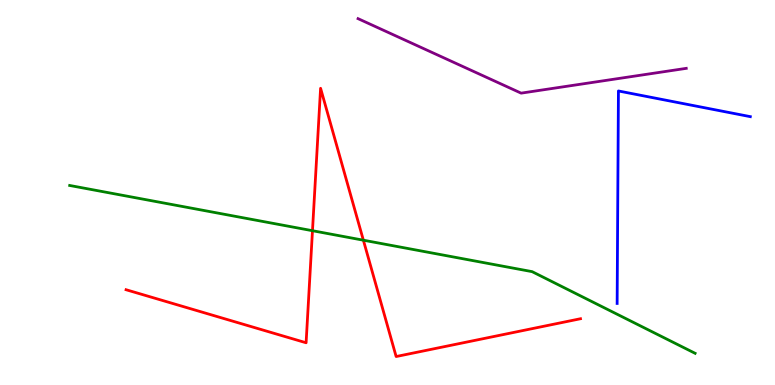[{'lines': ['blue', 'red'], 'intersections': []}, {'lines': ['green', 'red'], 'intersections': [{'x': 4.03, 'y': 4.01}, {'x': 4.69, 'y': 3.76}]}, {'lines': ['purple', 'red'], 'intersections': []}, {'lines': ['blue', 'green'], 'intersections': []}, {'lines': ['blue', 'purple'], 'intersections': []}, {'lines': ['green', 'purple'], 'intersections': []}]